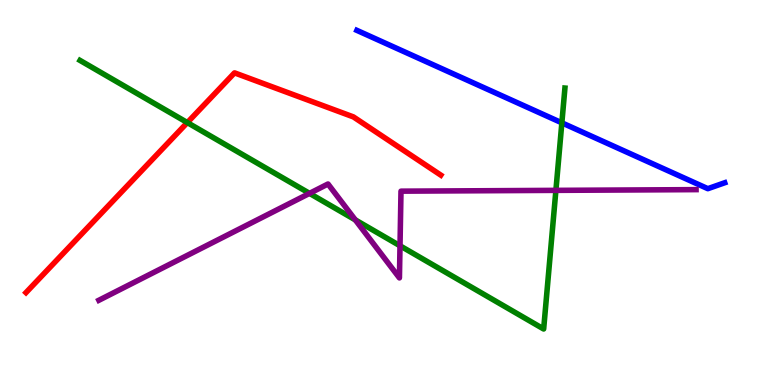[{'lines': ['blue', 'red'], 'intersections': []}, {'lines': ['green', 'red'], 'intersections': [{'x': 2.42, 'y': 6.82}]}, {'lines': ['purple', 'red'], 'intersections': []}, {'lines': ['blue', 'green'], 'intersections': [{'x': 7.25, 'y': 6.81}]}, {'lines': ['blue', 'purple'], 'intersections': []}, {'lines': ['green', 'purple'], 'intersections': [{'x': 3.99, 'y': 4.98}, {'x': 4.58, 'y': 4.29}, {'x': 5.16, 'y': 3.62}, {'x': 7.17, 'y': 5.06}]}]